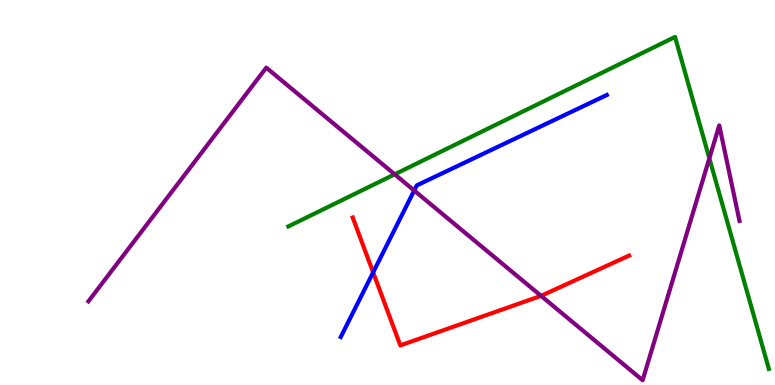[{'lines': ['blue', 'red'], 'intersections': [{'x': 4.81, 'y': 2.92}]}, {'lines': ['green', 'red'], 'intersections': []}, {'lines': ['purple', 'red'], 'intersections': [{'x': 6.98, 'y': 2.32}]}, {'lines': ['blue', 'green'], 'intersections': []}, {'lines': ['blue', 'purple'], 'intersections': [{'x': 5.34, 'y': 5.05}]}, {'lines': ['green', 'purple'], 'intersections': [{'x': 5.09, 'y': 5.47}, {'x': 9.15, 'y': 5.89}]}]